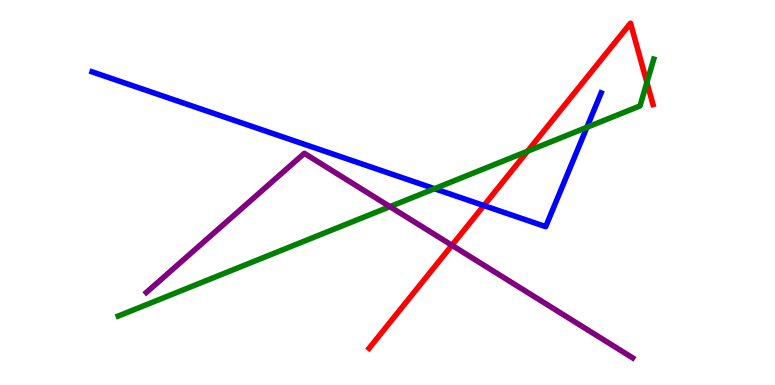[{'lines': ['blue', 'red'], 'intersections': [{'x': 6.24, 'y': 4.66}]}, {'lines': ['green', 'red'], 'intersections': [{'x': 6.81, 'y': 6.07}, {'x': 8.35, 'y': 7.86}]}, {'lines': ['purple', 'red'], 'intersections': [{'x': 5.83, 'y': 3.63}]}, {'lines': ['blue', 'green'], 'intersections': [{'x': 5.61, 'y': 5.1}, {'x': 7.57, 'y': 6.69}]}, {'lines': ['blue', 'purple'], 'intersections': []}, {'lines': ['green', 'purple'], 'intersections': [{'x': 5.03, 'y': 4.63}]}]